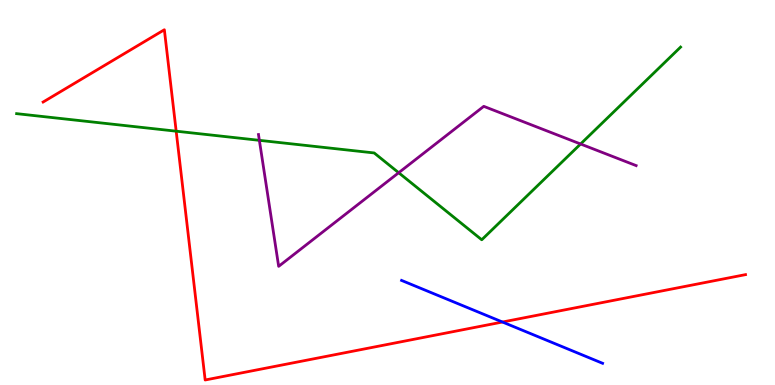[{'lines': ['blue', 'red'], 'intersections': [{'x': 6.48, 'y': 1.64}]}, {'lines': ['green', 'red'], 'intersections': [{'x': 2.27, 'y': 6.59}]}, {'lines': ['purple', 'red'], 'intersections': []}, {'lines': ['blue', 'green'], 'intersections': []}, {'lines': ['blue', 'purple'], 'intersections': []}, {'lines': ['green', 'purple'], 'intersections': [{'x': 3.35, 'y': 6.36}, {'x': 5.14, 'y': 5.51}, {'x': 7.49, 'y': 6.26}]}]